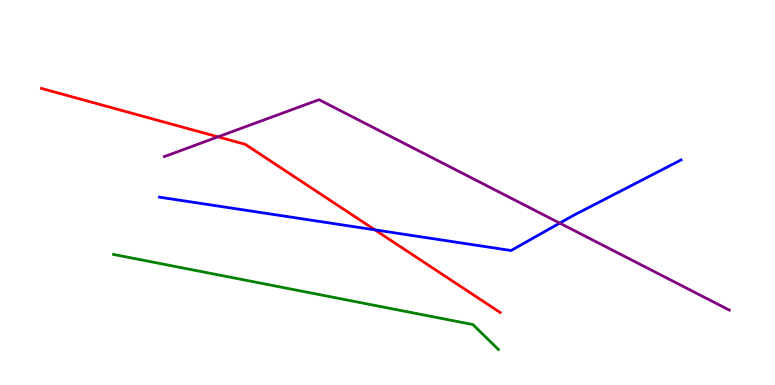[{'lines': ['blue', 'red'], 'intersections': [{'x': 4.84, 'y': 4.03}]}, {'lines': ['green', 'red'], 'intersections': []}, {'lines': ['purple', 'red'], 'intersections': [{'x': 2.81, 'y': 6.45}]}, {'lines': ['blue', 'green'], 'intersections': []}, {'lines': ['blue', 'purple'], 'intersections': [{'x': 7.22, 'y': 4.2}]}, {'lines': ['green', 'purple'], 'intersections': []}]